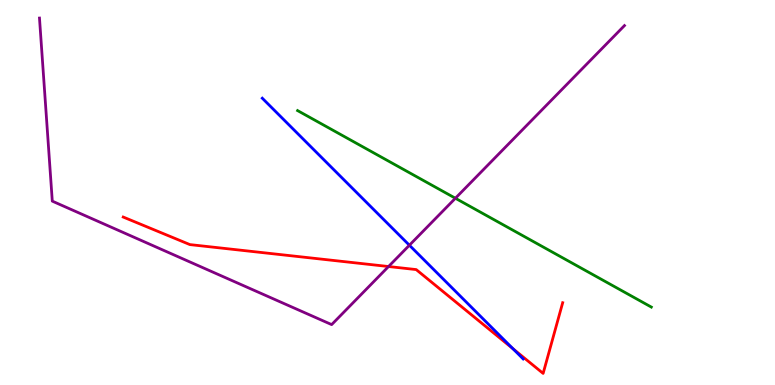[{'lines': ['blue', 'red'], 'intersections': [{'x': 6.62, 'y': 0.942}]}, {'lines': ['green', 'red'], 'intersections': []}, {'lines': ['purple', 'red'], 'intersections': [{'x': 5.01, 'y': 3.08}]}, {'lines': ['blue', 'green'], 'intersections': []}, {'lines': ['blue', 'purple'], 'intersections': [{'x': 5.28, 'y': 3.63}]}, {'lines': ['green', 'purple'], 'intersections': [{'x': 5.88, 'y': 4.85}]}]